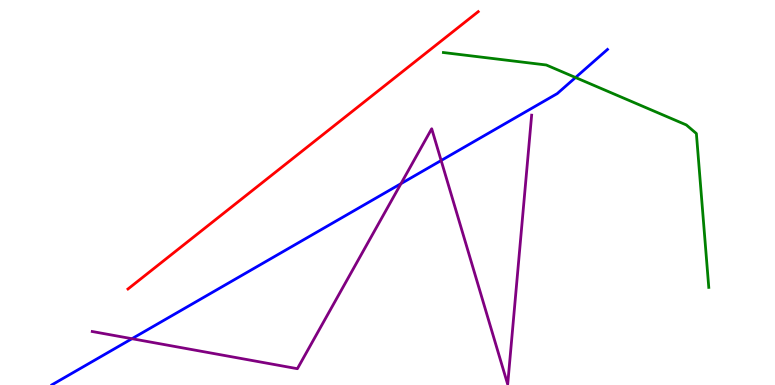[{'lines': ['blue', 'red'], 'intersections': []}, {'lines': ['green', 'red'], 'intersections': []}, {'lines': ['purple', 'red'], 'intersections': []}, {'lines': ['blue', 'green'], 'intersections': [{'x': 7.43, 'y': 7.99}]}, {'lines': ['blue', 'purple'], 'intersections': [{'x': 1.7, 'y': 1.2}, {'x': 5.17, 'y': 5.23}, {'x': 5.69, 'y': 5.83}]}, {'lines': ['green', 'purple'], 'intersections': []}]